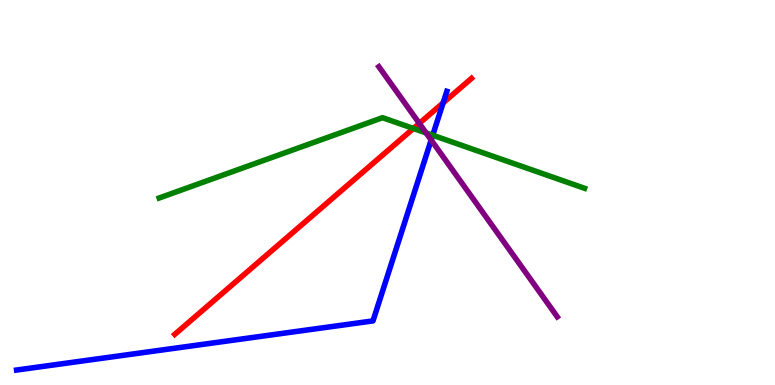[{'lines': ['blue', 'red'], 'intersections': [{'x': 5.72, 'y': 7.33}]}, {'lines': ['green', 'red'], 'intersections': [{'x': 5.33, 'y': 6.66}]}, {'lines': ['purple', 'red'], 'intersections': [{'x': 5.41, 'y': 6.79}]}, {'lines': ['blue', 'green'], 'intersections': [{'x': 5.58, 'y': 6.49}]}, {'lines': ['blue', 'purple'], 'intersections': [{'x': 5.56, 'y': 6.36}]}, {'lines': ['green', 'purple'], 'intersections': [{'x': 5.5, 'y': 6.55}]}]